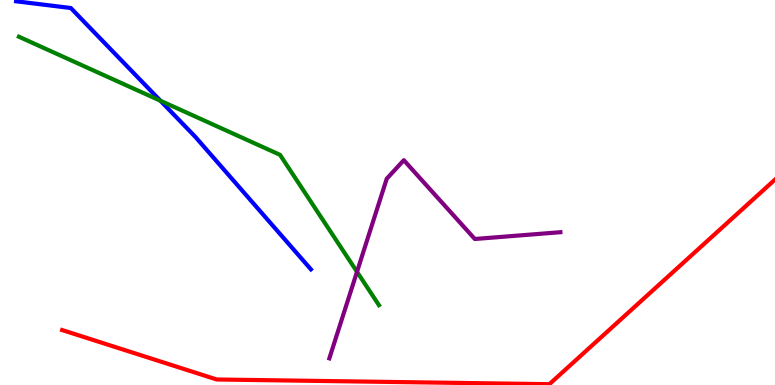[{'lines': ['blue', 'red'], 'intersections': []}, {'lines': ['green', 'red'], 'intersections': []}, {'lines': ['purple', 'red'], 'intersections': []}, {'lines': ['blue', 'green'], 'intersections': [{'x': 2.07, 'y': 7.38}]}, {'lines': ['blue', 'purple'], 'intersections': []}, {'lines': ['green', 'purple'], 'intersections': [{'x': 4.61, 'y': 2.94}]}]